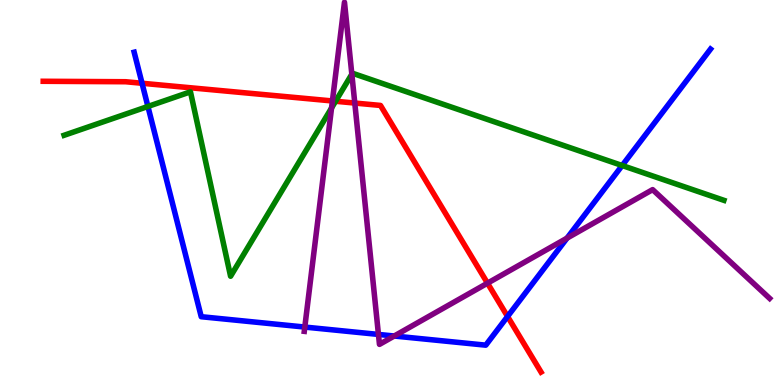[{'lines': ['blue', 'red'], 'intersections': [{'x': 1.83, 'y': 7.84}, {'x': 6.55, 'y': 1.78}]}, {'lines': ['green', 'red'], 'intersections': [{'x': 4.33, 'y': 7.37}]}, {'lines': ['purple', 'red'], 'intersections': [{'x': 4.29, 'y': 7.38}, {'x': 4.58, 'y': 7.32}, {'x': 6.29, 'y': 2.64}]}, {'lines': ['blue', 'green'], 'intersections': [{'x': 1.91, 'y': 7.23}, {'x': 8.03, 'y': 5.7}]}, {'lines': ['blue', 'purple'], 'intersections': [{'x': 3.93, 'y': 1.5}, {'x': 4.88, 'y': 1.31}, {'x': 5.09, 'y': 1.27}, {'x': 7.32, 'y': 3.82}]}, {'lines': ['green', 'purple'], 'intersections': [{'x': 4.28, 'y': 7.2}, {'x': 4.54, 'y': 8.07}]}]